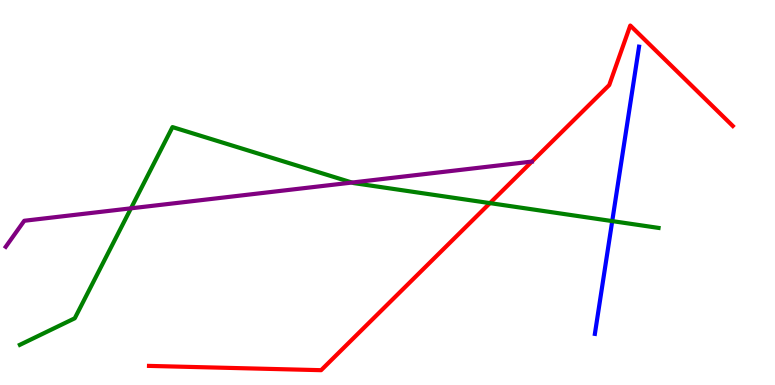[{'lines': ['blue', 'red'], 'intersections': []}, {'lines': ['green', 'red'], 'intersections': [{'x': 6.32, 'y': 4.72}]}, {'lines': ['purple', 'red'], 'intersections': []}, {'lines': ['blue', 'green'], 'intersections': [{'x': 7.9, 'y': 4.26}]}, {'lines': ['blue', 'purple'], 'intersections': []}, {'lines': ['green', 'purple'], 'intersections': [{'x': 1.69, 'y': 4.59}, {'x': 4.54, 'y': 5.26}]}]